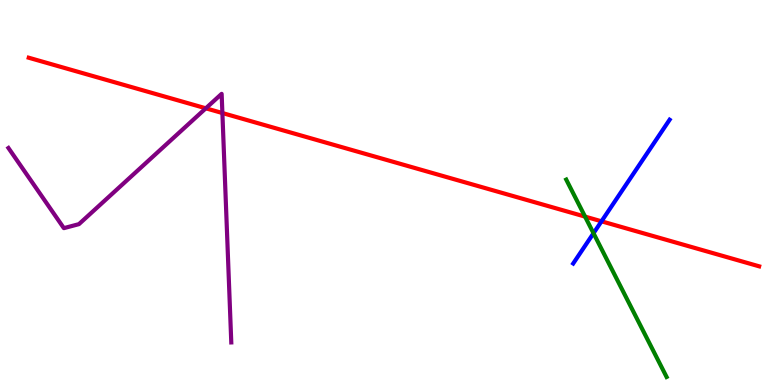[{'lines': ['blue', 'red'], 'intersections': [{'x': 7.76, 'y': 4.25}]}, {'lines': ['green', 'red'], 'intersections': [{'x': 7.55, 'y': 4.37}]}, {'lines': ['purple', 'red'], 'intersections': [{'x': 2.66, 'y': 7.19}, {'x': 2.87, 'y': 7.06}]}, {'lines': ['blue', 'green'], 'intersections': [{'x': 7.66, 'y': 3.94}]}, {'lines': ['blue', 'purple'], 'intersections': []}, {'lines': ['green', 'purple'], 'intersections': []}]